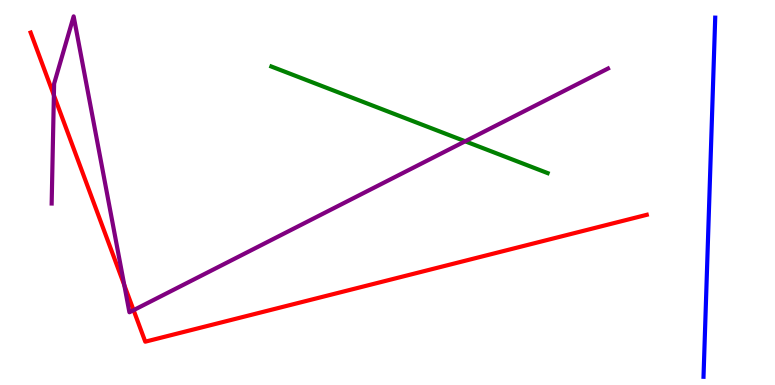[{'lines': ['blue', 'red'], 'intersections': []}, {'lines': ['green', 'red'], 'intersections': []}, {'lines': ['purple', 'red'], 'intersections': [{'x': 0.695, 'y': 7.53}, {'x': 1.6, 'y': 2.59}, {'x': 1.72, 'y': 1.94}]}, {'lines': ['blue', 'green'], 'intersections': []}, {'lines': ['blue', 'purple'], 'intersections': []}, {'lines': ['green', 'purple'], 'intersections': [{'x': 6.0, 'y': 6.33}]}]